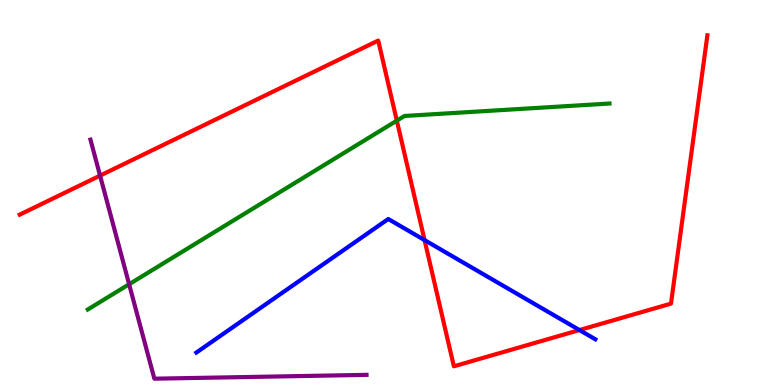[{'lines': ['blue', 'red'], 'intersections': [{'x': 5.48, 'y': 3.76}, {'x': 7.48, 'y': 1.43}]}, {'lines': ['green', 'red'], 'intersections': [{'x': 5.12, 'y': 6.87}]}, {'lines': ['purple', 'red'], 'intersections': [{'x': 1.29, 'y': 5.44}]}, {'lines': ['blue', 'green'], 'intersections': []}, {'lines': ['blue', 'purple'], 'intersections': []}, {'lines': ['green', 'purple'], 'intersections': [{'x': 1.67, 'y': 2.62}]}]